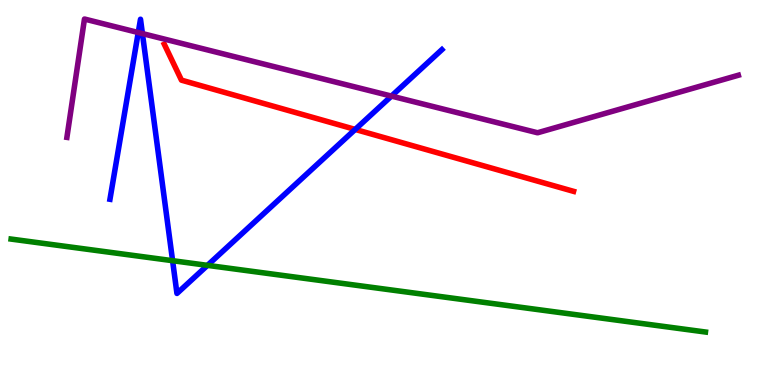[{'lines': ['blue', 'red'], 'intersections': [{'x': 4.58, 'y': 6.64}]}, {'lines': ['green', 'red'], 'intersections': []}, {'lines': ['purple', 'red'], 'intersections': []}, {'lines': ['blue', 'green'], 'intersections': [{'x': 2.23, 'y': 3.23}, {'x': 2.68, 'y': 3.11}]}, {'lines': ['blue', 'purple'], 'intersections': [{'x': 1.78, 'y': 9.16}, {'x': 1.84, 'y': 9.13}, {'x': 5.05, 'y': 7.5}]}, {'lines': ['green', 'purple'], 'intersections': []}]